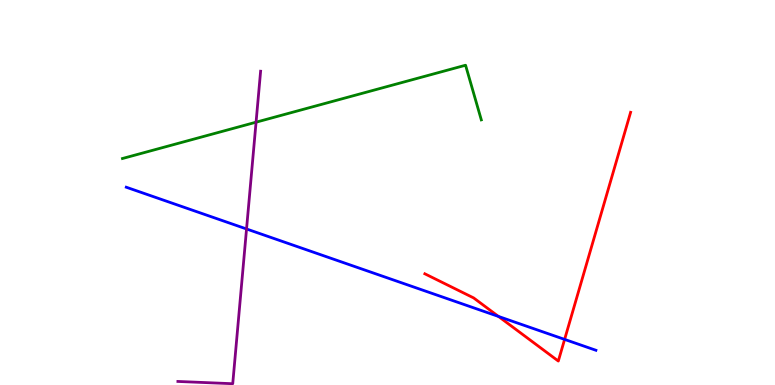[{'lines': ['blue', 'red'], 'intersections': [{'x': 6.43, 'y': 1.78}, {'x': 7.29, 'y': 1.18}]}, {'lines': ['green', 'red'], 'intersections': []}, {'lines': ['purple', 'red'], 'intersections': []}, {'lines': ['blue', 'green'], 'intersections': []}, {'lines': ['blue', 'purple'], 'intersections': [{'x': 3.18, 'y': 4.05}]}, {'lines': ['green', 'purple'], 'intersections': [{'x': 3.3, 'y': 6.83}]}]